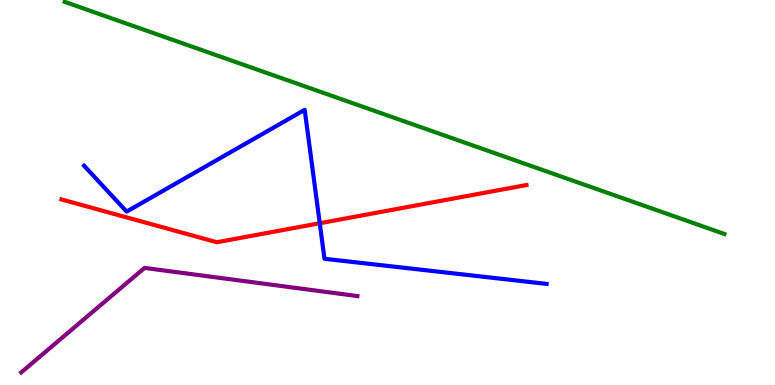[{'lines': ['blue', 'red'], 'intersections': [{'x': 4.13, 'y': 4.2}]}, {'lines': ['green', 'red'], 'intersections': []}, {'lines': ['purple', 'red'], 'intersections': []}, {'lines': ['blue', 'green'], 'intersections': []}, {'lines': ['blue', 'purple'], 'intersections': []}, {'lines': ['green', 'purple'], 'intersections': []}]